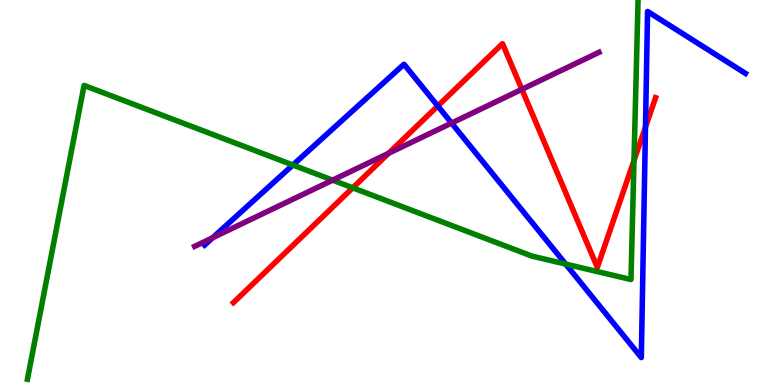[{'lines': ['blue', 'red'], 'intersections': [{'x': 5.65, 'y': 7.25}, {'x': 8.33, 'y': 6.7}]}, {'lines': ['green', 'red'], 'intersections': [{'x': 4.55, 'y': 5.12}, {'x': 8.18, 'y': 5.83}]}, {'lines': ['purple', 'red'], 'intersections': [{'x': 5.01, 'y': 6.02}, {'x': 6.73, 'y': 7.68}]}, {'lines': ['blue', 'green'], 'intersections': [{'x': 3.78, 'y': 5.71}, {'x': 7.3, 'y': 3.14}]}, {'lines': ['blue', 'purple'], 'intersections': [{'x': 2.74, 'y': 3.83}, {'x': 5.83, 'y': 6.8}]}, {'lines': ['green', 'purple'], 'intersections': [{'x': 4.29, 'y': 5.32}]}]